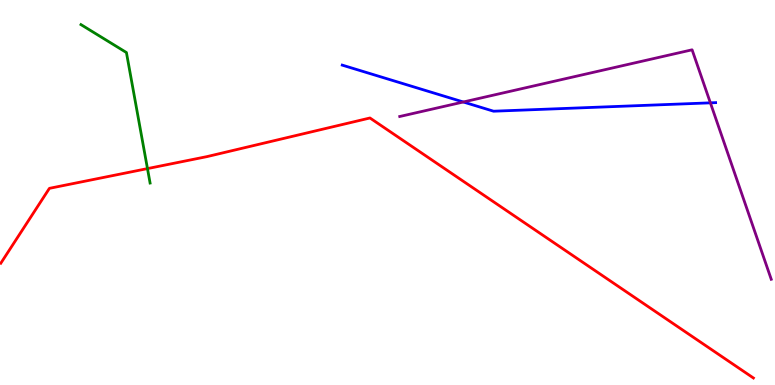[{'lines': ['blue', 'red'], 'intersections': []}, {'lines': ['green', 'red'], 'intersections': [{'x': 1.9, 'y': 5.62}]}, {'lines': ['purple', 'red'], 'intersections': []}, {'lines': ['blue', 'green'], 'intersections': []}, {'lines': ['blue', 'purple'], 'intersections': [{'x': 5.98, 'y': 7.35}, {'x': 9.17, 'y': 7.33}]}, {'lines': ['green', 'purple'], 'intersections': []}]